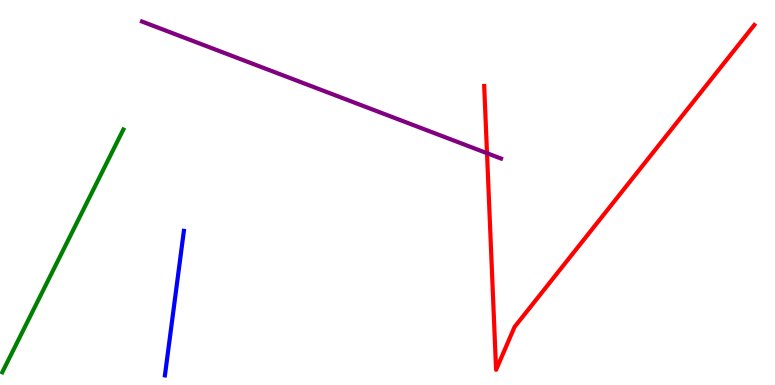[{'lines': ['blue', 'red'], 'intersections': []}, {'lines': ['green', 'red'], 'intersections': []}, {'lines': ['purple', 'red'], 'intersections': [{'x': 6.28, 'y': 6.02}]}, {'lines': ['blue', 'green'], 'intersections': []}, {'lines': ['blue', 'purple'], 'intersections': []}, {'lines': ['green', 'purple'], 'intersections': []}]